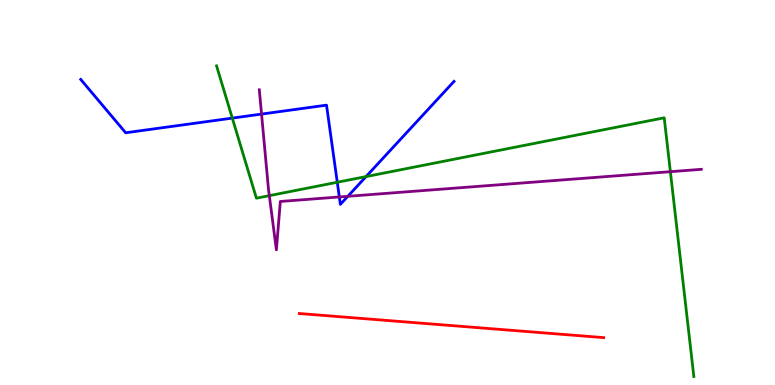[{'lines': ['blue', 'red'], 'intersections': []}, {'lines': ['green', 'red'], 'intersections': []}, {'lines': ['purple', 'red'], 'intersections': []}, {'lines': ['blue', 'green'], 'intersections': [{'x': 3.0, 'y': 6.93}, {'x': 4.35, 'y': 5.27}, {'x': 4.72, 'y': 5.41}]}, {'lines': ['blue', 'purple'], 'intersections': [{'x': 3.37, 'y': 7.04}, {'x': 4.38, 'y': 4.88}, {'x': 4.49, 'y': 4.9}]}, {'lines': ['green', 'purple'], 'intersections': [{'x': 3.48, 'y': 4.92}, {'x': 8.65, 'y': 5.54}]}]